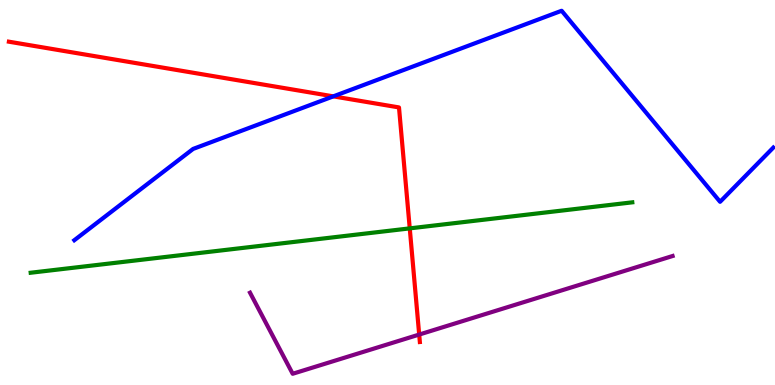[{'lines': ['blue', 'red'], 'intersections': [{'x': 4.3, 'y': 7.5}]}, {'lines': ['green', 'red'], 'intersections': [{'x': 5.29, 'y': 4.07}]}, {'lines': ['purple', 'red'], 'intersections': [{'x': 5.41, 'y': 1.31}]}, {'lines': ['blue', 'green'], 'intersections': []}, {'lines': ['blue', 'purple'], 'intersections': []}, {'lines': ['green', 'purple'], 'intersections': []}]